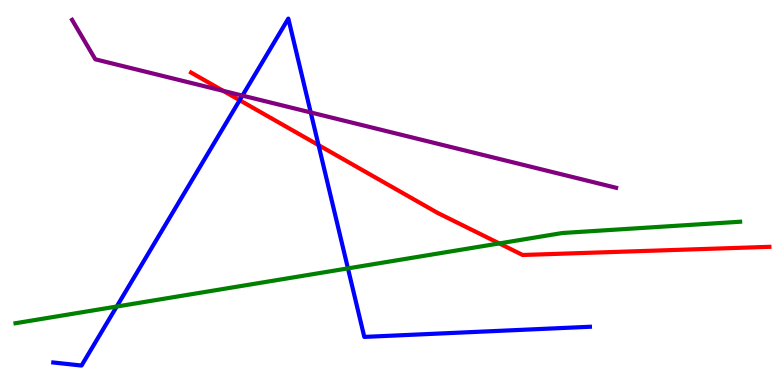[{'lines': ['blue', 'red'], 'intersections': [{'x': 3.09, 'y': 7.4}, {'x': 4.11, 'y': 6.23}]}, {'lines': ['green', 'red'], 'intersections': [{'x': 6.44, 'y': 3.68}]}, {'lines': ['purple', 'red'], 'intersections': [{'x': 2.88, 'y': 7.64}]}, {'lines': ['blue', 'green'], 'intersections': [{'x': 1.51, 'y': 2.04}, {'x': 4.49, 'y': 3.03}]}, {'lines': ['blue', 'purple'], 'intersections': [{'x': 3.13, 'y': 7.52}, {'x': 4.01, 'y': 7.08}]}, {'lines': ['green', 'purple'], 'intersections': []}]